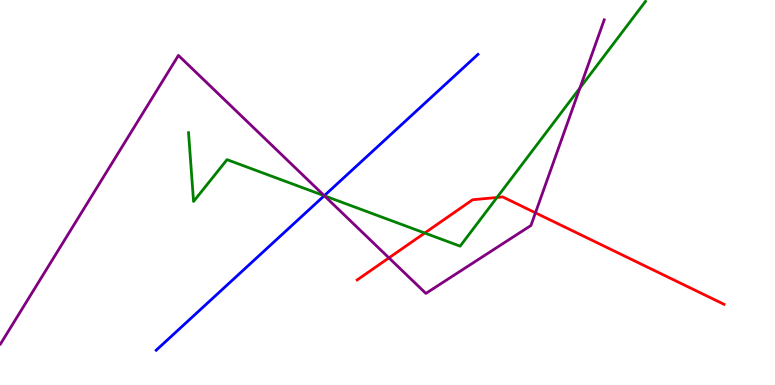[{'lines': ['blue', 'red'], 'intersections': []}, {'lines': ['green', 'red'], 'intersections': [{'x': 5.48, 'y': 3.95}, {'x': 6.41, 'y': 4.87}]}, {'lines': ['purple', 'red'], 'intersections': [{'x': 5.02, 'y': 3.3}, {'x': 6.91, 'y': 4.47}]}, {'lines': ['blue', 'green'], 'intersections': [{'x': 4.18, 'y': 4.92}]}, {'lines': ['blue', 'purple'], 'intersections': [{'x': 4.18, 'y': 4.92}]}, {'lines': ['green', 'purple'], 'intersections': [{'x': 4.19, 'y': 4.92}, {'x': 7.48, 'y': 7.72}]}]